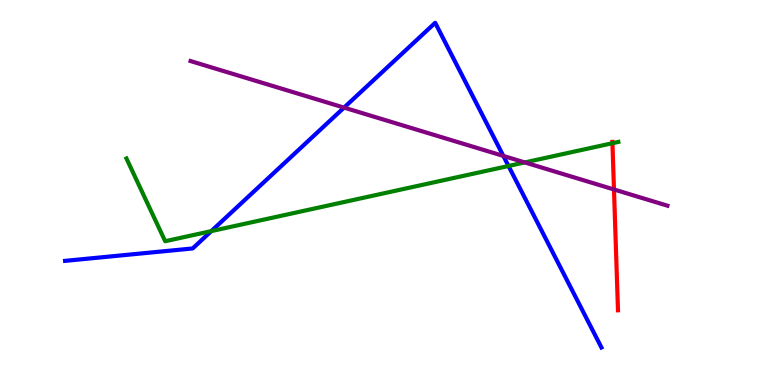[{'lines': ['blue', 'red'], 'intersections': []}, {'lines': ['green', 'red'], 'intersections': [{'x': 7.9, 'y': 6.28}]}, {'lines': ['purple', 'red'], 'intersections': [{'x': 7.92, 'y': 5.08}]}, {'lines': ['blue', 'green'], 'intersections': [{'x': 2.73, 'y': 4.0}, {'x': 6.56, 'y': 5.69}]}, {'lines': ['blue', 'purple'], 'intersections': [{'x': 4.44, 'y': 7.2}, {'x': 6.49, 'y': 5.95}]}, {'lines': ['green', 'purple'], 'intersections': [{'x': 6.77, 'y': 5.78}]}]